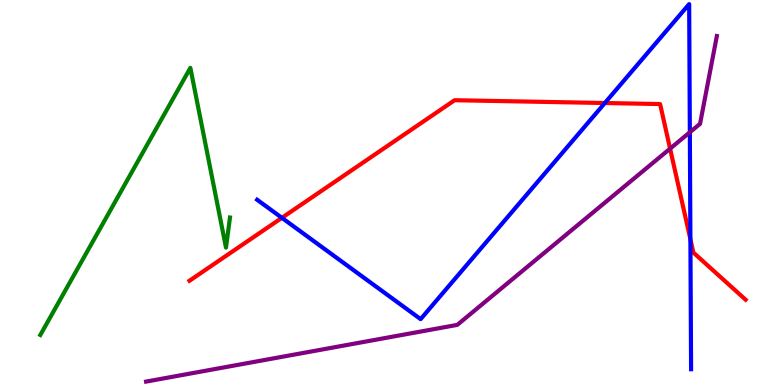[{'lines': ['blue', 'red'], 'intersections': [{'x': 3.64, 'y': 4.34}, {'x': 7.8, 'y': 7.32}, {'x': 8.91, 'y': 3.78}]}, {'lines': ['green', 'red'], 'intersections': []}, {'lines': ['purple', 'red'], 'intersections': [{'x': 8.65, 'y': 6.14}]}, {'lines': ['blue', 'green'], 'intersections': []}, {'lines': ['blue', 'purple'], 'intersections': [{'x': 8.9, 'y': 6.56}]}, {'lines': ['green', 'purple'], 'intersections': []}]